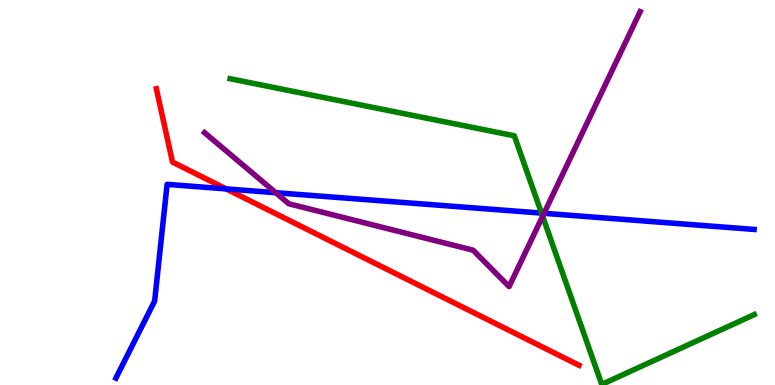[{'lines': ['blue', 'red'], 'intersections': [{'x': 2.92, 'y': 5.09}]}, {'lines': ['green', 'red'], 'intersections': []}, {'lines': ['purple', 'red'], 'intersections': []}, {'lines': ['blue', 'green'], 'intersections': [{'x': 6.99, 'y': 4.46}]}, {'lines': ['blue', 'purple'], 'intersections': [{'x': 3.56, 'y': 4.99}, {'x': 7.02, 'y': 4.46}]}, {'lines': ['green', 'purple'], 'intersections': [{'x': 7.0, 'y': 4.38}]}]